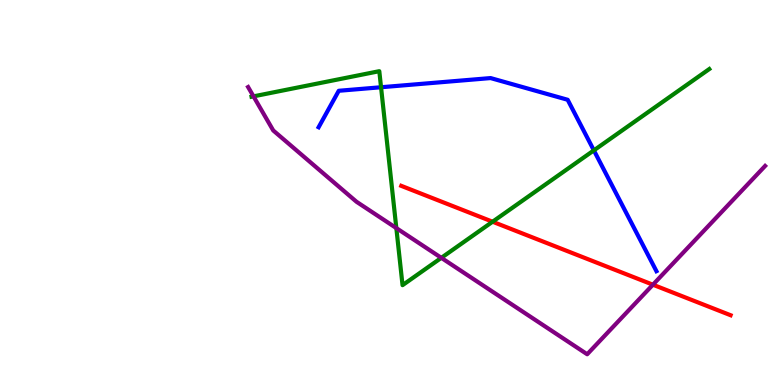[{'lines': ['blue', 'red'], 'intersections': []}, {'lines': ['green', 'red'], 'intersections': [{'x': 6.36, 'y': 4.24}]}, {'lines': ['purple', 'red'], 'intersections': [{'x': 8.42, 'y': 2.61}]}, {'lines': ['blue', 'green'], 'intersections': [{'x': 4.92, 'y': 7.73}, {'x': 7.66, 'y': 6.09}]}, {'lines': ['blue', 'purple'], 'intersections': []}, {'lines': ['green', 'purple'], 'intersections': [{'x': 3.27, 'y': 7.5}, {'x': 5.11, 'y': 4.08}, {'x': 5.69, 'y': 3.3}]}]